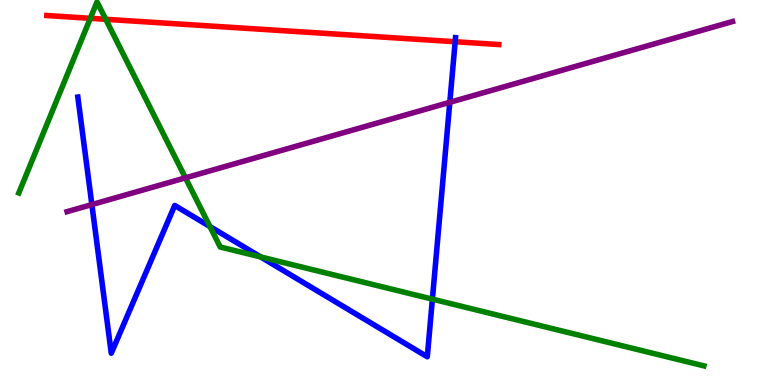[{'lines': ['blue', 'red'], 'intersections': [{'x': 5.87, 'y': 8.92}]}, {'lines': ['green', 'red'], 'intersections': [{'x': 1.17, 'y': 9.52}, {'x': 1.36, 'y': 9.5}]}, {'lines': ['purple', 'red'], 'intersections': []}, {'lines': ['blue', 'green'], 'intersections': [{'x': 2.71, 'y': 4.12}, {'x': 3.36, 'y': 3.33}, {'x': 5.58, 'y': 2.23}]}, {'lines': ['blue', 'purple'], 'intersections': [{'x': 1.19, 'y': 4.69}, {'x': 5.8, 'y': 7.34}]}, {'lines': ['green', 'purple'], 'intersections': [{'x': 2.39, 'y': 5.38}]}]